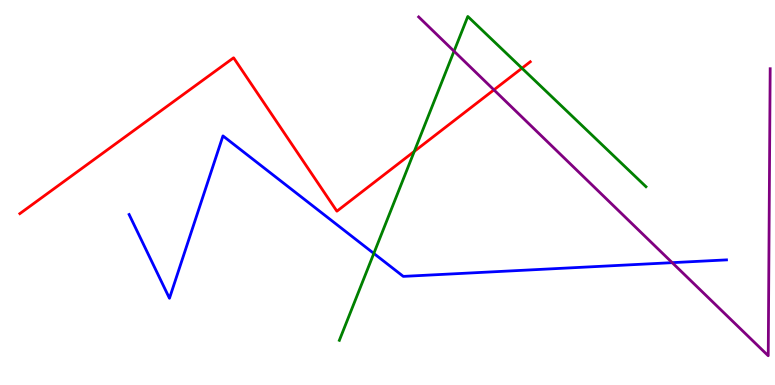[{'lines': ['blue', 'red'], 'intersections': []}, {'lines': ['green', 'red'], 'intersections': [{'x': 5.35, 'y': 6.07}, {'x': 6.73, 'y': 8.23}]}, {'lines': ['purple', 'red'], 'intersections': [{'x': 6.37, 'y': 7.67}]}, {'lines': ['blue', 'green'], 'intersections': [{'x': 4.82, 'y': 3.42}]}, {'lines': ['blue', 'purple'], 'intersections': [{'x': 8.67, 'y': 3.18}]}, {'lines': ['green', 'purple'], 'intersections': [{'x': 5.86, 'y': 8.67}]}]